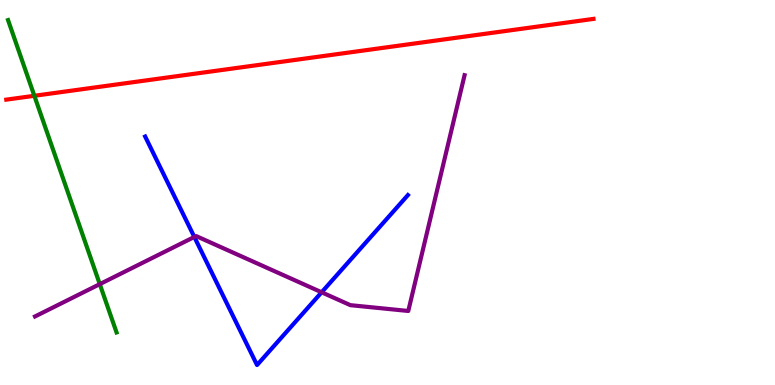[{'lines': ['blue', 'red'], 'intersections': []}, {'lines': ['green', 'red'], 'intersections': [{'x': 0.443, 'y': 7.51}]}, {'lines': ['purple', 'red'], 'intersections': []}, {'lines': ['blue', 'green'], 'intersections': []}, {'lines': ['blue', 'purple'], 'intersections': [{'x': 2.51, 'y': 3.85}, {'x': 4.15, 'y': 2.41}]}, {'lines': ['green', 'purple'], 'intersections': [{'x': 1.29, 'y': 2.62}]}]